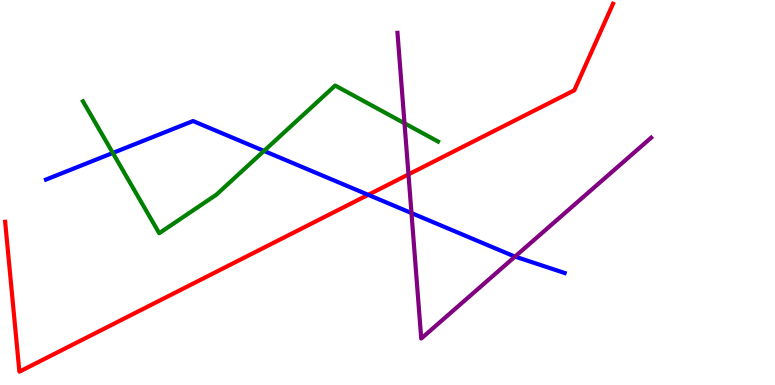[{'lines': ['blue', 'red'], 'intersections': [{'x': 4.75, 'y': 4.94}]}, {'lines': ['green', 'red'], 'intersections': []}, {'lines': ['purple', 'red'], 'intersections': [{'x': 5.27, 'y': 5.47}]}, {'lines': ['blue', 'green'], 'intersections': [{'x': 1.46, 'y': 6.03}, {'x': 3.41, 'y': 6.08}]}, {'lines': ['blue', 'purple'], 'intersections': [{'x': 5.31, 'y': 4.47}, {'x': 6.65, 'y': 3.34}]}, {'lines': ['green', 'purple'], 'intersections': [{'x': 5.22, 'y': 6.8}]}]